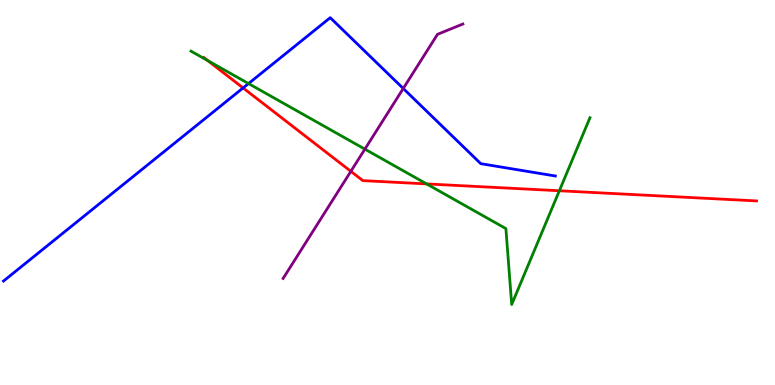[{'lines': ['blue', 'red'], 'intersections': [{'x': 3.14, 'y': 7.72}]}, {'lines': ['green', 'red'], 'intersections': [{'x': 2.68, 'y': 8.43}, {'x': 5.5, 'y': 5.22}, {'x': 7.22, 'y': 5.05}]}, {'lines': ['purple', 'red'], 'intersections': [{'x': 4.53, 'y': 5.55}]}, {'lines': ['blue', 'green'], 'intersections': [{'x': 3.21, 'y': 7.83}]}, {'lines': ['blue', 'purple'], 'intersections': [{'x': 5.2, 'y': 7.7}]}, {'lines': ['green', 'purple'], 'intersections': [{'x': 4.71, 'y': 6.13}]}]